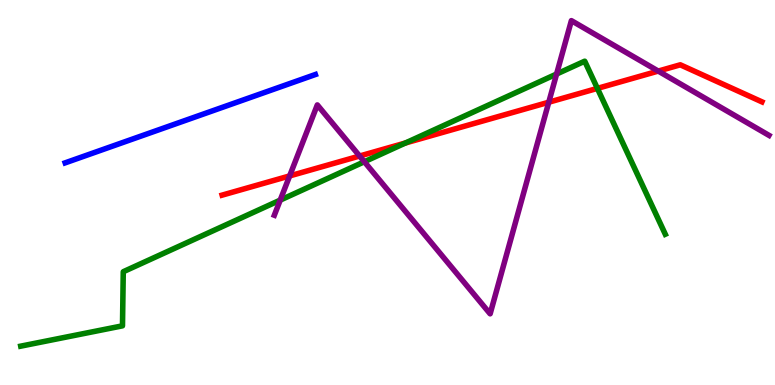[{'lines': ['blue', 'red'], 'intersections': []}, {'lines': ['green', 'red'], 'intersections': [{'x': 5.23, 'y': 6.29}, {'x': 7.71, 'y': 7.7}]}, {'lines': ['purple', 'red'], 'intersections': [{'x': 3.74, 'y': 5.43}, {'x': 4.64, 'y': 5.95}, {'x': 7.08, 'y': 7.35}, {'x': 8.49, 'y': 8.15}]}, {'lines': ['blue', 'green'], 'intersections': []}, {'lines': ['blue', 'purple'], 'intersections': []}, {'lines': ['green', 'purple'], 'intersections': [{'x': 3.62, 'y': 4.8}, {'x': 4.7, 'y': 5.8}, {'x': 7.18, 'y': 8.08}]}]